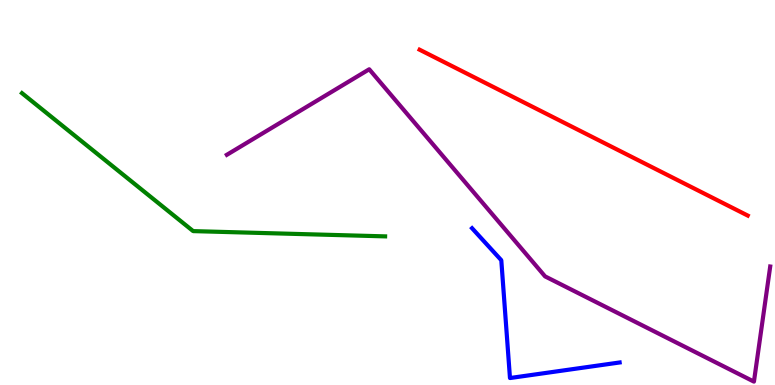[{'lines': ['blue', 'red'], 'intersections': []}, {'lines': ['green', 'red'], 'intersections': []}, {'lines': ['purple', 'red'], 'intersections': []}, {'lines': ['blue', 'green'], 'intersections': []}, {'lines': ['blue', 'purple'], 'intersections': []}, {'lines': ['green', 'purple'], 'intersections': []}]